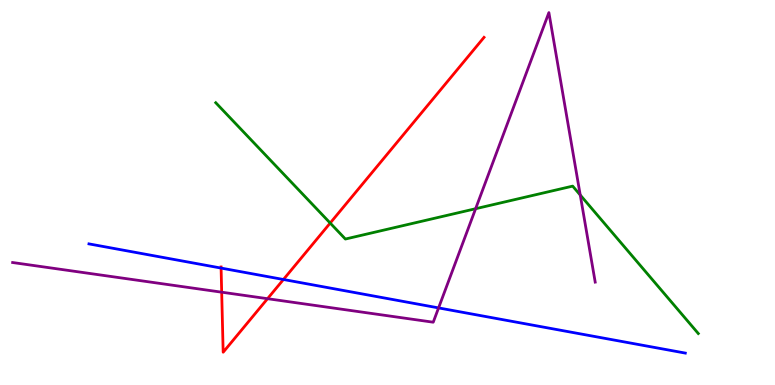[{'lines': ['blue', 'red'], 'intersections': [{'x': 2.85, 'y': 3.04}, {'x': 3.66, 'y': 2.74}]}, {'lines': ['green', 'red'], 'intersections': [{'x': 4.26, 'y': 4.21}]}, {'lines': ['purple', 'red'], 'intersections': [{'x': 2.86, 'y': 2.41}, {'x': 3.45, 'y': 2.24}]}, {'lines': ['blue', 'green'], 'intersections': []}, {'lines': ['blue', 'purple'], 'intersections': [{'x': 5.66, 'y': 2.0}]}, {'lines': ['green', 'purple'], 'intersections': [{'x': 6.14, 'y': 4.58}, {'x': 7.49, 'y': 4.93}]}]